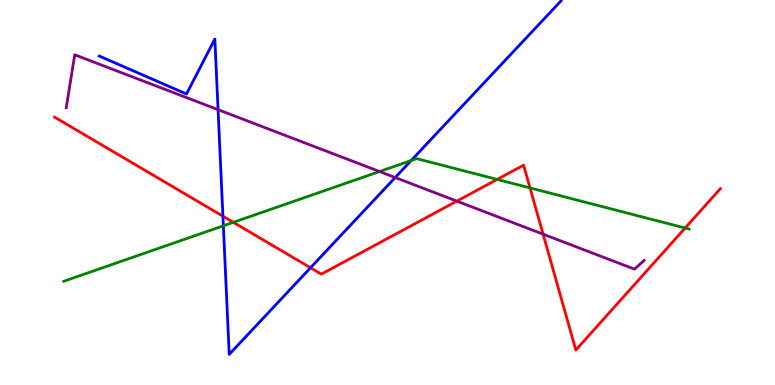[{'lines': ['blue', 'red'], 'intersections': [{'x': 2.88, 'y': 4.38}, {'x': 4.01, 'y': 3.05}]}, {'lines': ['green', 'red'], 'intersections': [{'x': 3.01, 'y': 4.23}, {'x': 6.41, 'y': 5.34}, {'x': 6.84, 'y': 5.12}, {'x': 8.84, 'y': 4.08}]}, {'lines': ['purple', 'red'], 'intersections': [{'x': 5.89, 'y': 4.78}, {'x': 7.01, 'y': 3.92}]}, {'lines': ['blue', 'green'], 'intersections': [{'x': 2.88, 'y': 4.13}, {'x': 5.3, 'y': 5.83}]}, {'lines': ['blue', 'purple'], 'intersections': [{'x': 2.81, 'y': 7.15}, {'x': 5.1, 'y': 5.39}]}, {'lines': ['green', 'purple'], 'intersections': [{'x': 4.9, 'y': 5.54}]}]